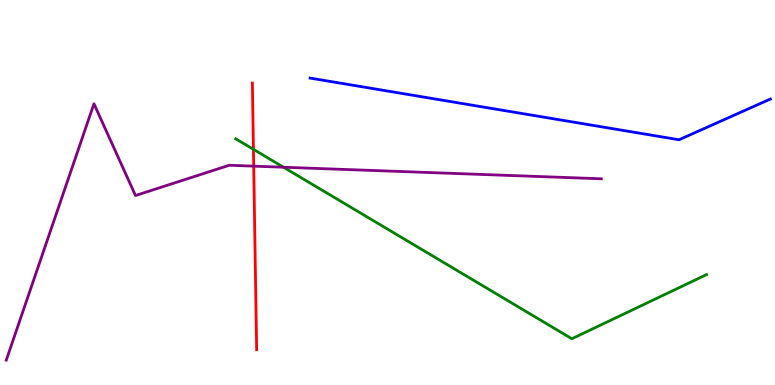[{'lines': ['blue', 'red'], 'intersections': []}, {'lines': ['green', 'red'], 'intersections': [{'x': 3.27, 'y': 6.12}]}, {'lines': ['purple', 'red'], 'intersections': [{'x': 3.27, 'y': 5.68}]}, {'lines': ['blue', 'green'], 'intersections': []}, {'lines': ['blue', 'purple'], 'intersections': []}, {'lines': ['green', 'purple'], 'intersections': [{'x': 3.66, 'y': 5.66}]}]